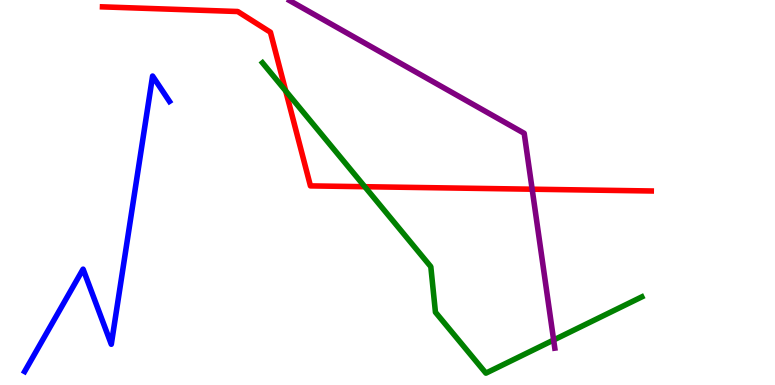[{'lines': ['blue', 'red'], 'intersections': []}, {'lines': ['green', 'red'], 'intersections': [{'x': 3.69, 'y': 7.64}, {'x': 4.71, 'y': 5.15}]}, {'lines': ['purple', 'red'], 'intersections': [{'x': 6.87, 'y': 5.09}]}, {'lines': ['blue', 'green'], 'intersections': []}, {'lines': ['blue', 'purple'], 'intersections': []}, {'lines': ['green', 'purple'], 'intersections': [{'x': 7.14, 'y': 1.17}]}]